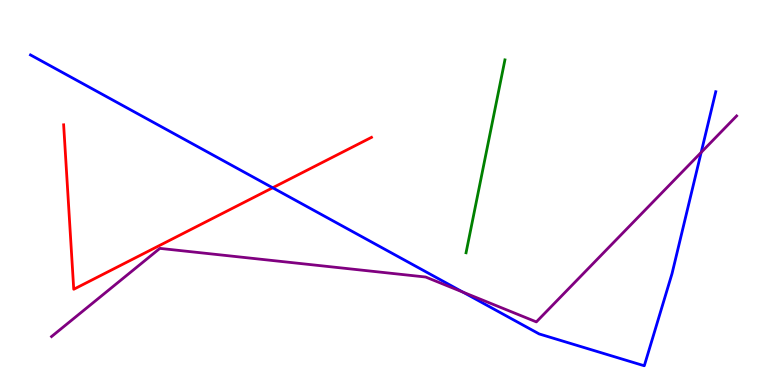[{'lines': ['blue', 'red'], 'intersections': [{'x': 3.52, 'y': 5.12}]}, {'lines': ['green', 'red'], 'intersections': []}, {'lines': ['purple', 'red'], 'intersections': []}, {'lines': ['blue', 'green'], 'intersections': []}, {'lines': ['blue', 'purple'], 'intersections': [{'x': 5.97, 'y': 2.41}, {'x': 9.05, 'y': 6.04}]}, {'lines': ['green', 'purple'], 'intersections': []}]